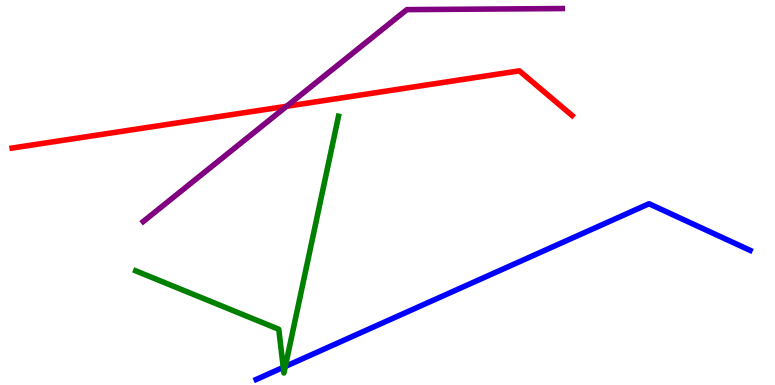[{'lines': ['blue', 'red'], 'intersections': []}, {'lines': ['green', 'red'], 'intersections': []}, {'lines': ['purple', 'red'], 'intersections': [{'x': 3.7, 'y': 7.24}]}, {'lines': ['blue', 'green'], 'intersections': [{'x': 3.65, 'y': 0.458}, {'x': 3.68, 'y': 0.482}]}, {'lines': ['blue', 'purple'], 'intersections': []}, {'lines': ['green', 'purple'], 'intersections': []}]